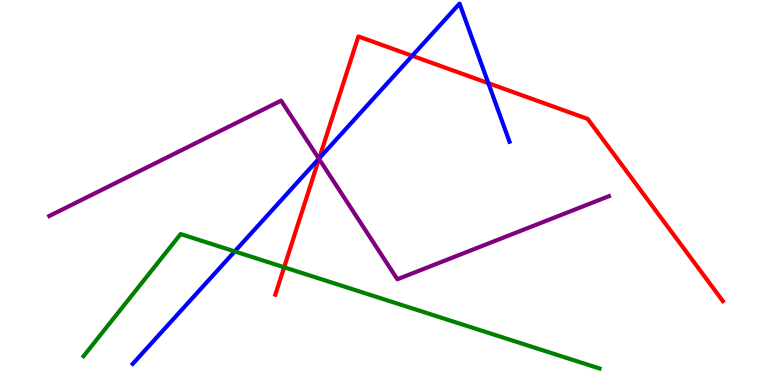[{'lines': ['blue', 'red'], 'intersections': [{'x': 4.12, 'y': 5.89}, {'x': 5.32, 'y': 8.55}, {'x': 6.3, 'y': 7.84}]}, {'lines': ['green', 'red'], 'intersections': [{'x': 3.67, 'y': 3.06}]}, {'lines': ['purple', 'red'], 'intersections': [{'x': 4.12, 'y': 5.87}]}, {'lines': ['blue', 'green'], 'intersections': [{'x': 3.03, 'y': 3.47}]}, {'lines': ['blue', 'purple'], 'intersections': [{'x': 4.11, 'y': 5.88}]}, {'lines': ['green', 'purple'], 'intersections': []}]